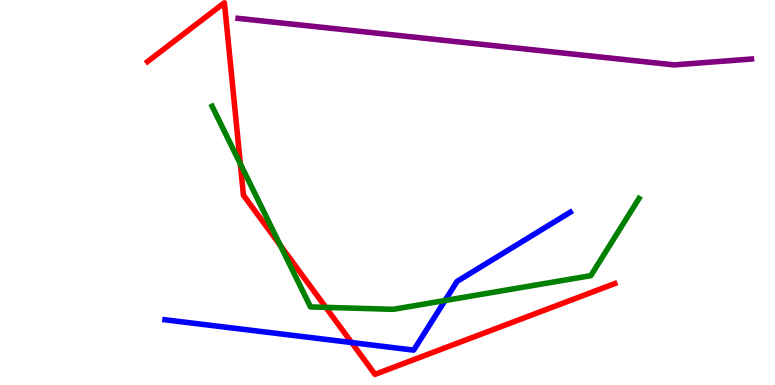[{'lines': ['blue', 'red'], 'intersections': [{'x': 4.54, 'y': 1.1}]}, {'lines': ['green', 'red'], 'intersections': [{'x': 3.1, 'y': 5.74}, {'x': 3.62, 'y': 3.62}, {'x': 4.2, 'y': 2.02}]}, {'lines': ['purple', 'red'], 'intersections': []}, {'lines': ['blue', 'green'], 'intersections': [{'x': 5.74, 'y': 2.19}]}, {'lines': ['blue', 'purple'], 'intersections': []}, {'lines': ['green', 'purple'], 'intersections': []}]